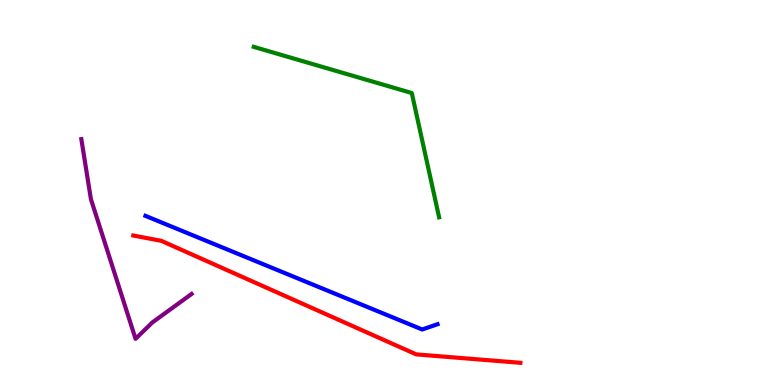[{'lines': ['blue', 'red'], 'intersections': []}, {'lines': ['green', 'red'], 'intersections': []}, {'lines': ['purple', 'red'], 'intersections': []}, {'lines': ['blue', 'green'], 'intersections': []}, {'lines': ['blue', 'purple'], 'intersections': []}, {'lines': ['green', 'purple'], 'intersections': []}]